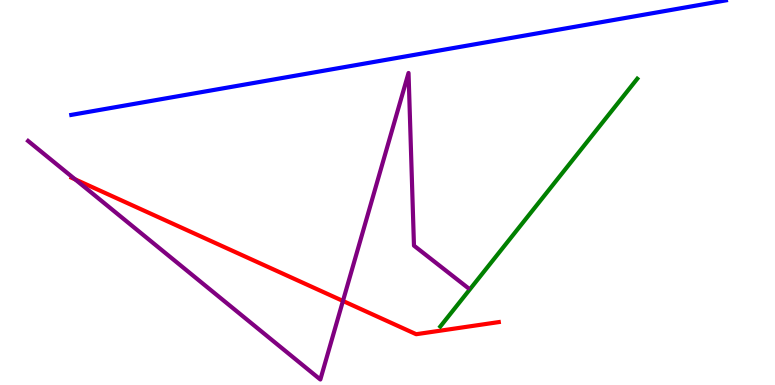[{'lines': ['blue', 'red'], 'intersections': []}, {'lines': ['green', 'red'], 'intersections': []}, {'lines': ['purple', 'red'], 'intersections': [{'x': 0.969, 'y': 5.34}, {'x': 4.43, 'y': 2.18}]}, {'lines': ['blue', 'green'], 'intersections': []}, {'lines': ['blue', 'purple'], 'intersections': []}, {'lines': ['green', 'purple'], 'intersections': []}]